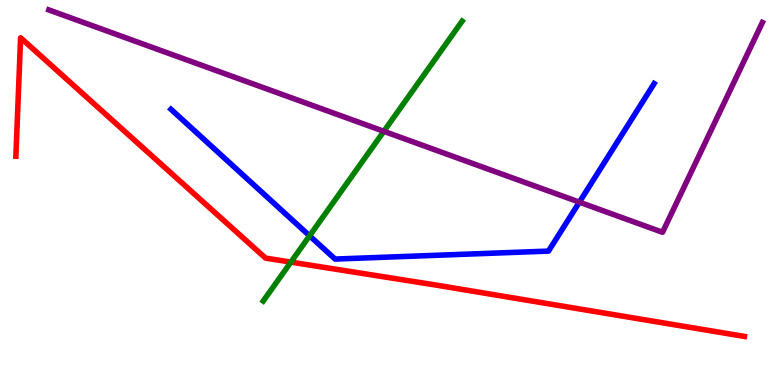[{'lines': ['blue', 'red'], 'intersections': []}, {'lines': ['green', 'red'], 'intersections': [{'x': 3.75, 'y': 3.19}]}, {'lines': ['purple', 'red'], 'intersections': []}, {'lines': ['blue', 'green'], 'intersections': [{'x': 3.99, 'y': 3.88}]}, {'lines': ['blue', 'purple'], 'intersections': [{'x': 7.48, 'y': 4.75}]}, {'lines': ['green', 'purple'], 'intersections': [{'x': 4.95, 'y': 6.59}]}]